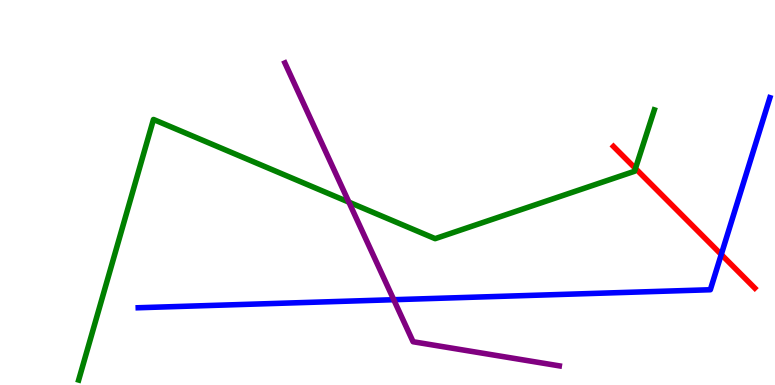[{'lines': ['blue', 'red'], 'intersections': [{'x': 9.31, 'y': 3.39}]}, {'lines': ['green', 'red'], 'intersections': [{'x': 8.2, 'y': 5.62}]}, {'lines': ['purple', 'red'], 'intersections': []}, {'lines': ['blue', 'green'], 'intersections': []}, {'lines': ['blue', 'purple'], 'intersections': [{'x': 5.08, 'y': 2.22}]}, {'lines': ['green', 'purple'], 'intersections': [{'x': 4.5, 'y': 4.75}]}]